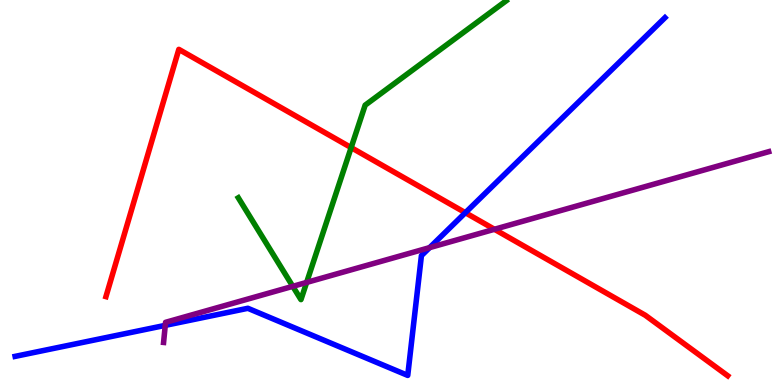[{'lines': ['blue', 'red'], 'intersections': [{'x': 6.0, 'y': 4.48}]}, {'lines': ['green', 'red'], 'intersections': [{'x': 4.53, 'y': 6.17}]}, {'lines': ['purple', 'red'], 'intersections': [{'x': 6.38, 'y': 4.04}]}, {'lines': ['blue', 'green'], 'intersections': []}, {'lines': ['blue', 'purple'], 'intersections': [{'x': 2.13, 'y': 1.55}, {'x': 5.54, 'y': 3.57}]}, {'lines': ['green', 'purple'], 'intersections': [{'x': 3.78, 'y': 2.56}, {'x': 3.96, 'y': 2.66}]}]